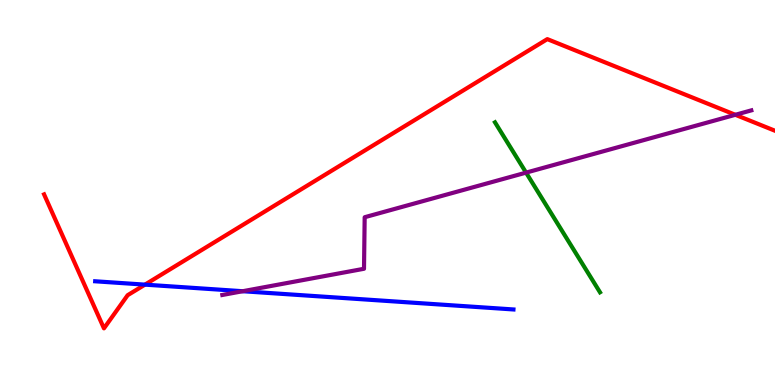[{'lines': ['blue', 'red'], 'intersections': [{'x': 1.87, 'y': 2.61}]}, {'lines': ['green', 'red'], 'intersections': []}, {'lines': ['purple', 'red'], 'intersections': [{'x': 9.49, 'y': 7.02}]}, {'lines': ['blue', 'green'], 'intersections': []}, {'lines': ['blue', 'purple'], 'intersections': [{'x': 3.13, 'y': 2.44}]}, {'lines': ['green', 'purple'], 'intersections': [{'x': 6.79, 'y': 5.52}]}]